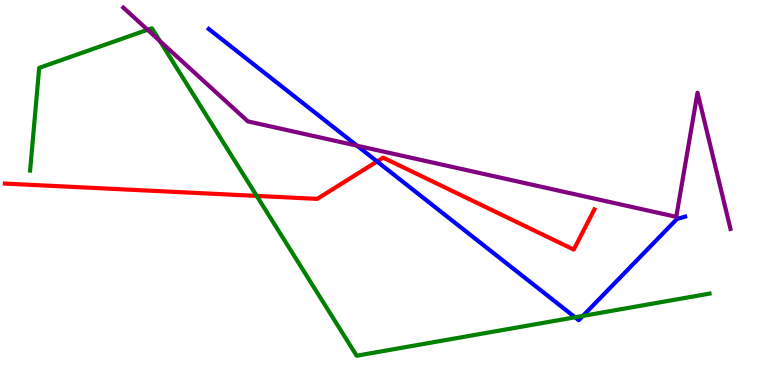[{'lines': ['blue', 'red'], 'intersections': [{'x': 4.87, 'y': 5.81}]}, {'lines': ['green', 'red'], 'intersections': [{'x': 3.31, 'y': 4.91}]}, {'lines': ['purple', 'red'], 'intersections': []}, {'lines': ['blue', 'green'], 'intersections': [{'x': 7.42, 'y': 1.76}, {'x': 7.52, 'y': 1.79}]}, {'lines': ['blue', 'purple'], 'intersections': [{'x': 4.61, 'y': 6.22}]}, {'lines': ['green', 'purple'], 'intersections': [{'x': 1.9, 'y': 9.23}, {'x': 2.06, 'y': 8.94}]}]